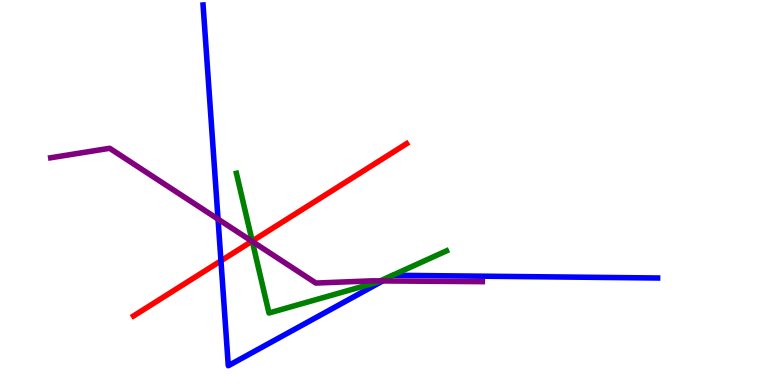[{'lines': ['blue', 'red'], 'intersections': [{'x': 2.85, 'y': 3.23}]}, {'lines': ['green', 'red'], 'intersections': [{'x': 3.25, 'y': 3.74}]}, {'lines': ['purple', 'red'], 'intersections': [{'x': 3.25, 'y': 3.73}]}, {'lines': ['blue', 'green'], 'intersections': []}, {'lines': ['blue', 'purple'], 'intersections': [{'x': 2.81, 'y': 4.31}, {'x': 4.94, 'y': 2.7}]}, {'lines': ['green', 'purple'], 'intersections': [{'x': 3.26, 'y': 3.73}, {'x': 4.91, 'y': 2.7}]}]